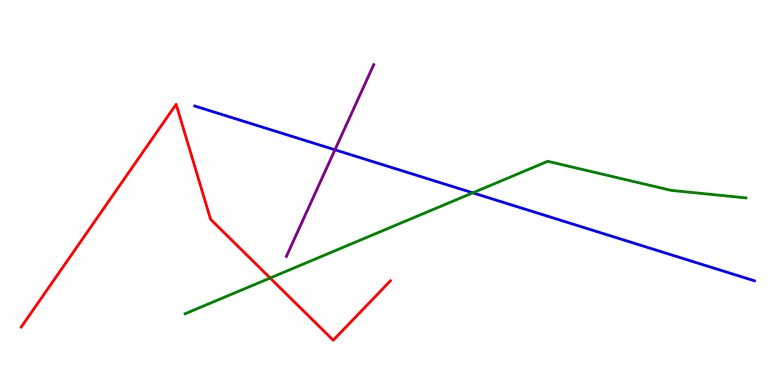[{'lines': ['blue', 'red'], 'intersections': []}, {'lines': ['green', 'red'], 'intersections': [{'x': 3.49, 'y': 2.78}]}, {'lines': ['purple', 'red'], 'intersections': []}, {'lines': ['blue', 'green'], 'intersections': [{'x': 6.1, 'y': 4.99}]}, {'lines': ['blue', 'purple'], 'intersections': [{'x': 4.32, 'y': 6.11}]}, {'lines': ['green', 'purple'], 'intersections': []}]